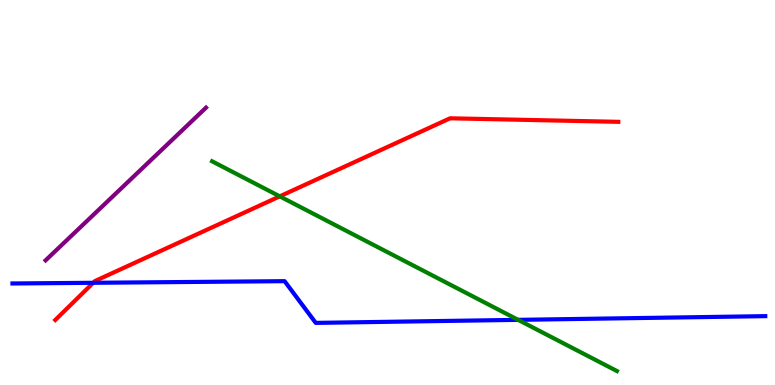[{'lines': ['blue', 'red'], 'intersections': [{'x': 1.2, 'y': 2.65}]}, {'lines': ['green', 'red'], 'intersections': [{'x': 3.61, 'y': 4.9}]}, {'lines': ['purple', 'red'], 'intersections': []}, {'lines': ['blue', 'green'], 'intersections': [{'x': 6.69, 'y': 1.69}]}, {'lines': ['blue', 'purple'], 'intersections': []}, {'lines': ['green', 'purple'], 'intersections': []}]